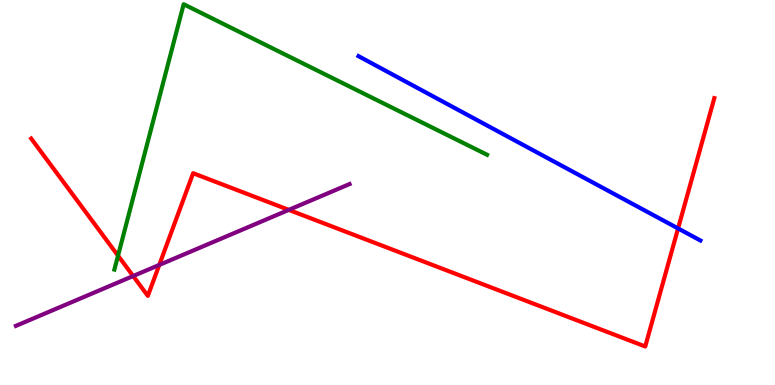[{'lines': ['blue', 'red'], 'intersections': [{'x': 8.75, 'y': 4.07}]}, {'lines': ['green', 'red'], 'intersections': [{'x': 1.52, 'y': 3.36}]}, {'lines': ['purple', 'red'], 'intersections': [{'x': 1.72, 'y': 2.83}, {'x': 2.05, 'y': 3.12}, {'x': 3.73, 'y': 4.55}]}, {'lines': ['blue', 'green'], 'intersections': []}, {'lines': ['blue', 'purple'], 'intersections': []}, {'lines': ['green', 'purple'], 'intersections': []}]